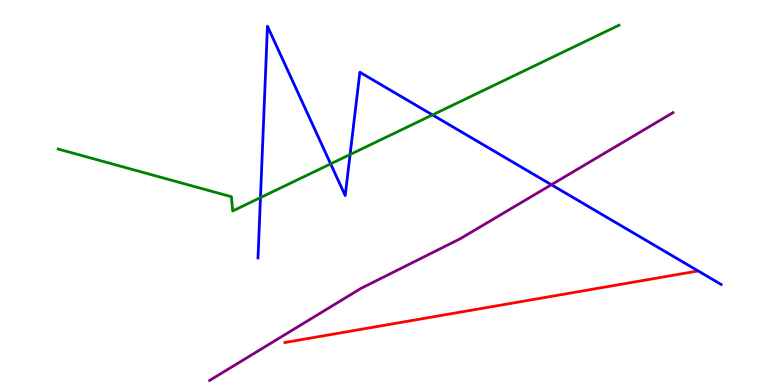[{'lines': ['blue', 'red'], 'intersections': []}, {'lines': ['green', 'red'], 'intersections': []}, {'lines': ['purple', 'red'], 'intersections': []}, {'lines': ['blue', 'green'], 'intersections': [{'x': 3.36, 'y': 4.87}, {'x': 4.27, 'y': 5.74}, {'x': 4.52, 'y': 5.99}, {'x': 5.58, 'y': 7.02}]}, {'lines': ['blue', 'purple'], 'intersections': [{'x': 7.11, 'y': 5.2}]}, {'lines': ['green', 'purple'], 'intersections': []}]